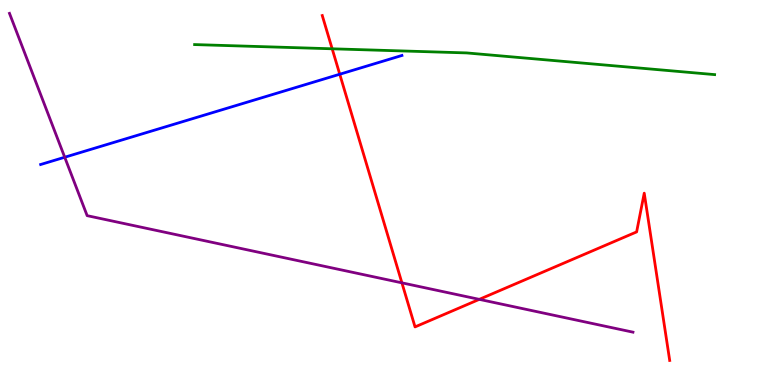[{'lines': ['blue', 'red'], 'intersections': [{'x': 4.38, 'y': 8.07}]}, {'lines': ['green', 'red'], 'intersections': [{'x': 4.29, 'y': 8.73}]}, {'lines': ['purple', 'red'], 'intersections': [{'x': 5.19, 'y': 2.65}, {'x': 6.18, 'y': 2.22}]}, {'lines': ['blue', 'green'], 'intersections': []}, {'lines': ['blue', 'purple'], 'intersections': [{'x': 0.835, 'y': 5.92}]}, {'lines': ['green', 'purple'], 'intersections': []}]